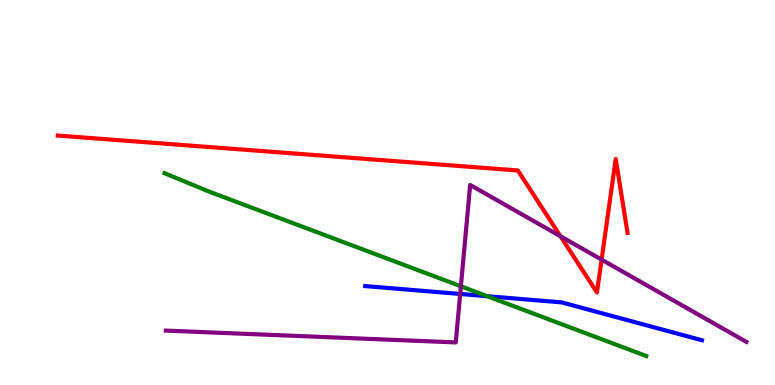[{'lines': ['blue', 'red'], 'intersections': []}, {'lines': ['green', 'red'], 'intersections': []}, {'lines': ['purple', 'red'], 'intersections': [{'x': 7.23, 'y': 3.86}, {'x': 7.76, 'y': 3.26}]}, {'lines': ['blue', 'green'], 'intersections': [{'x': 6.29, 'y': 2.31}]}, {'lines': ['blue', 'purple'], 'intersections': [{'x': 5.94, 'y': 2.36}]}, {'lines': ['green', 'purple'], 'intersections': [{'x': 5.95, 'y': 2.56}]}]